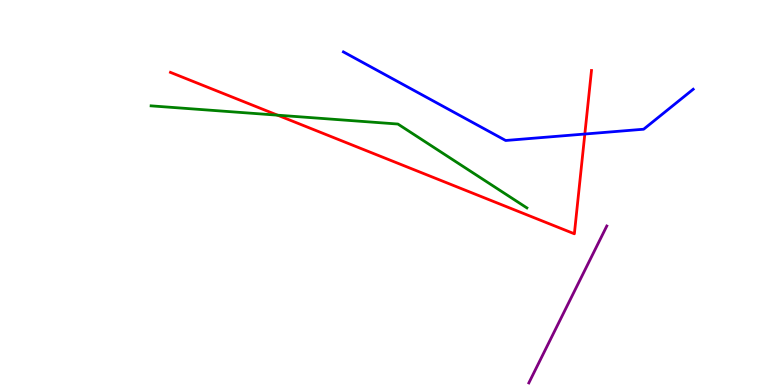[{'lines': ['blue', 'red'], 'intersections': [{'x': 7.55, 'y': 6.52}]}, {'lines': ['green', 'red'], 'intersections': [{'x': 3.58, 'y': 7.01}]}, {'lines': ['purple', 'red'], 'intersections': []}, {'lines': ['blue', 'green'], 'intersections': []}, {'lines': ['blue', 'purple'], 'intersections': []}, {'lines': ['green', 'purple'], 'intersections': []}]